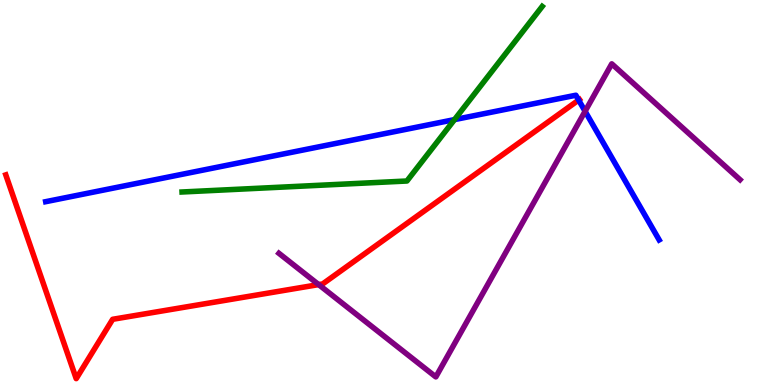[{'lines': ['blue', 'red'], 'intersections': [{'x': 7.47, 'y': 7.4}]}, {'lines': ['green', 'red'], 'intersections': []}, {'lines': ['purple', 'red'], 'intersections': [{'x': 4.11, 'y': 2.61}]}, {'lines': ['blue', 'green'], 'intersections': [{'x': 5.86, 'y': 6.89}]}, {'lines': ['blue', 'purple'], 'intersections': [{'x': 7.55, 'y': 7.11}]}, {'lines': ['green', 'purple'], 'intersections': []}]